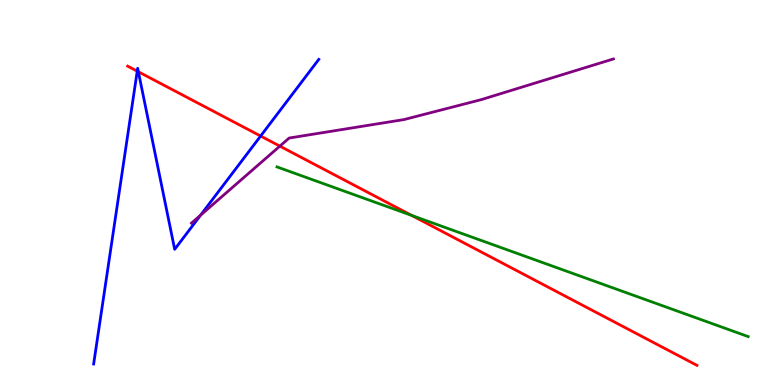[{'lines': ['blue', 'red'], 'intersections': [{'x': 1.77, 'y': 8.15}, {'x': 1.79, 'y': 8.14}, {'x': 3.36, 'y': 6.47}]}, {'lines': ['green', 'red'], 'intersections': [{'x': 5.31, 'y': 4.41}]}, {'lines': ['purple', 'red'], 'intersections': [{'x': 3.61, 'y': 6.2}]}, {'lines': ['blue', 'green'], 'intersections': []}, {'lines': ['blue', 'purple'], 'intersections': [{'x': 2.59, 'y': 4.41}]}, {'lines': ['green', 'purple'], 'intersections': []}]